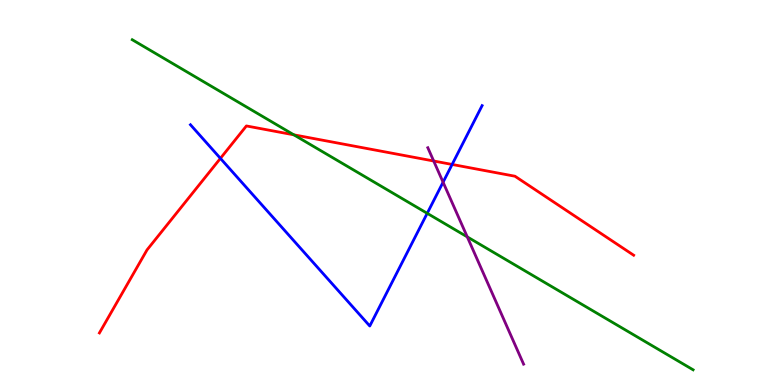[{'lines': ['blue', 'red'], 'intersections': [{'x': 2.84, 'y': 5.89}, {'x': 5.83, 'y': 5.73}]}, {'lines': ['green', 'red'], 'intersections': [{'x': 3.79, 'y': 6.5}]}, {'lines': ['purple', 'red'], 'intersections': [{'x': 5.6, 'y': 5.82}]}, {'lines': ['blue', 'green'], 'intersections': [{'x': 5.51, 'y': 4.46}]}, {'lines': ['blue', 'purple'], 'intersections': [{'x': 5.72, 'y': 5.27}]}, {'lines': ['green', 'purple'], 'intersections': [{'x': 6.03, 'y': 3.85}]}]